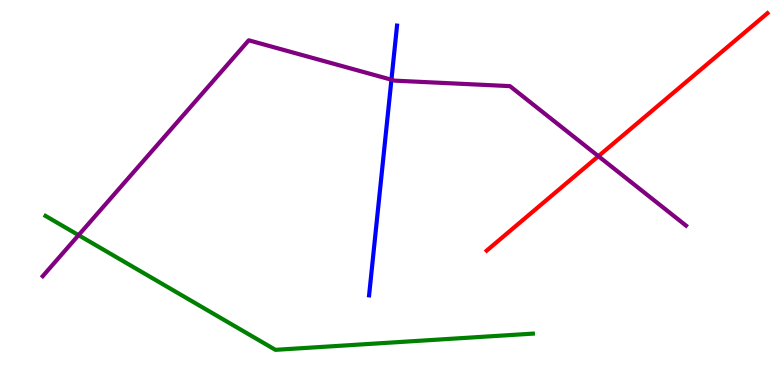[{'lines': ['blue', 'red'], 'intersections': []}, {'lines': ['green', 'red'], 'intersections': []}, {'lines': ['purple', 'red'], 'intersections': [{'x': 7.72, 'y': 5.94}]}, {'lines': ['blue', 'green'], 'intersections': []}, {'lines': ['blue', 'purple'], 'intersections': [{'x': 5.05, 'y': 7.93}]}, {'lines': ['green', 'purple'], 'intersections': [{'x': 1.01, 'y': 3.89}]}]